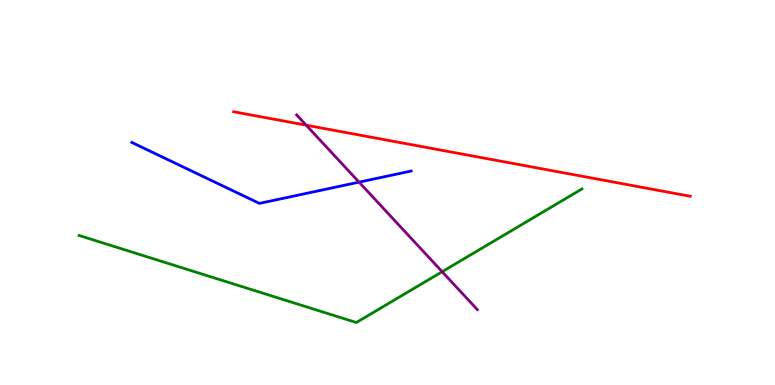[{'lines': ['blue', 'red'], 'intersections': []}, {'lines': ['green', 'red'], 'intersections': []}, {'lines': ['purple', 'red'], 'intersections': [{'x': 3.95, 'y': 6.75}]}, {'lines': ['blue', 'green'], 'intersections': []}, {'lines': ['blue', 'purple'], 'intersections': [{'x': 4.63, 'y': 5.27}]}, {'lines': ['green', 'purple'], 'intersections': [{'x': 5.71, 'y': 2.94}]}]